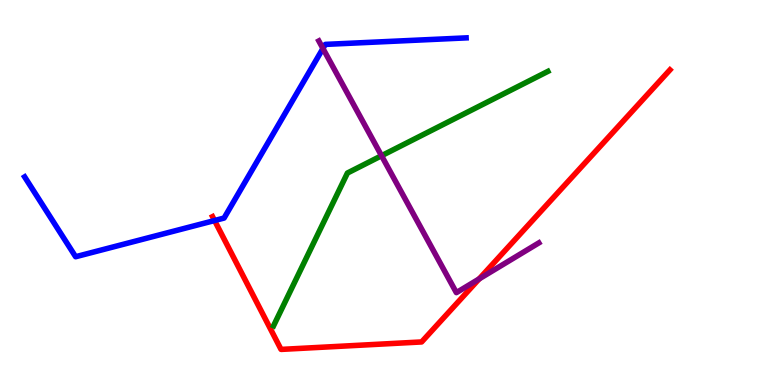[{'lines': ['blue', 'red'], 'intersections': [{'x': 2.77, 'y': 4.27}]}, {'lines': ['green', 'red'], 'intersections': []}, {'lines': ['purple', 'red'], 'intersections': [{'x': 6.18, 'y': 2.76}]}, {'lines': ['blue', 'green'], 'intersections': []}, {'lines': ['blue', 'purple'], 'intersections': [{'x': 4.17, 'y': 8.74}]}, {'lines': ['green', 'purple'], 'intersections': [{'x': 4.92, 'y': 5.96}]}]